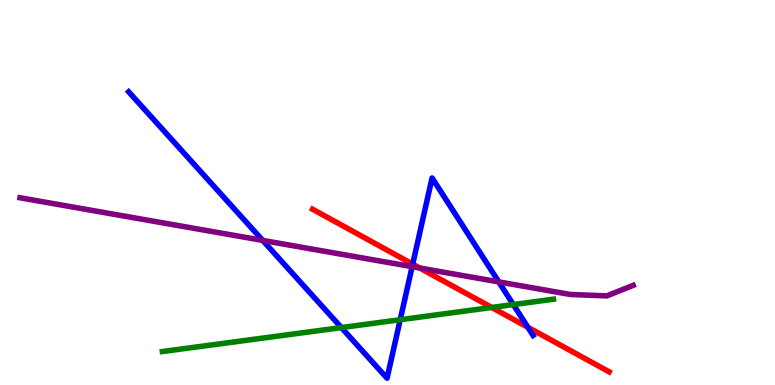[{'lines': ['blue', 'red'], 'intersections': [{'x': 5.33, 'y': 3.14}, {'x': 6.81, 'y': 1.5}]}, {'lines': ['green', 'red'], 'intersections': [{'x': 6.35, 'y': 2.01}]}, {'lines': ['purple', 'red'], 'intersections': [{'x': 5.42, 'y': 3.04}]}, {'lines': ['blue', 'green'], 'intersections': [{'x': 4.41, 'y': 1.49}, {'x': 5.16, 'y': 1.7}, {'x': 6.62, 'y': 2.09}]}, {'lines': ['blue', 'purple'], 'intersections': [{'x': 3.39, 'y': 3.76}, {'x': 5.32, 'y': 3.07}, {'x': 6.44, 'y': 2.68}]}, {'lines': ['green', 'purple'], 'intersections': []}]